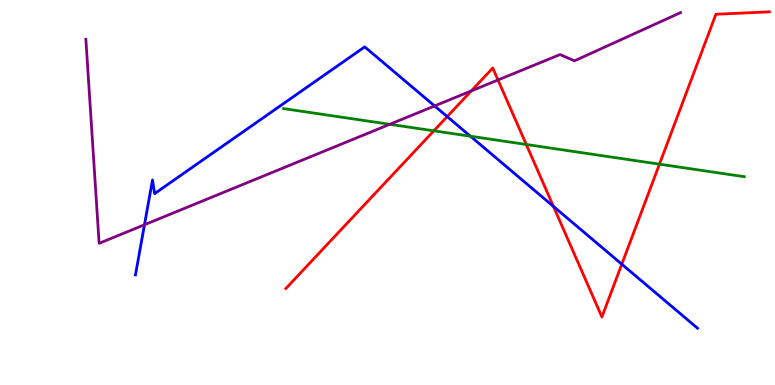[{'lines': ['blue', 'red'], 'intersections': [{'x': 5.77, 'y': 6.97}, {'x': 7.14, 'y': 4.64}, {'x': 8.02, 'y': 3.14}]}, {'lines': ['green', 'red'], 'intersections': [{'x': 5.6, 'y': 6.6}, {'x': 6.79, 'y': 6.25}, {'x': 8.51, 'y': 5.74}]}, {'lines': ['purple', 'red'], 'intersections': [{'x': 6.08, 'y': 7.64}, {'x': 6.43, 'y': 7.92}]}, {'lines': ['blue', 'green'], 'intersections': [{'x': 6.07, 'y': 6.46}]}, {'lines': ['blue', 'purple'], 'intersections': [{'x': 1.86, 'y': 4.16}, {'x': 5.61, 'y': 7.25}]}, {'lines': ['green', 'purple'], 'intersections': [{'x': 5.03, 'y': 6.77}]}]